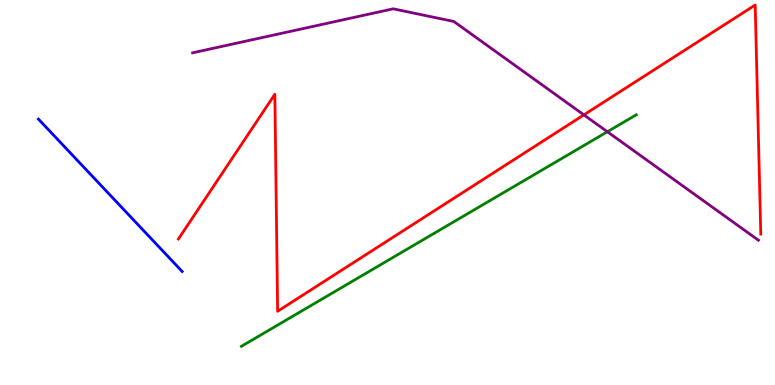[{'lines': ['blue', 'red'], 'intersections': []}, {'lines': ['green', 'red'], 'intersections': []}, {'lines': ['purple', 'red'], 'intersections': [{'x': 7.53, 'y': 7.02}]}, {'lines': ['blue', 'green'], 'intersections': []}, {'lines': ['blue', 'purple'], 'intersections': []}, {'lines': ['green', 'purple'], 'intersections': [{'x': 7.84, 'y': 6.58}]}]